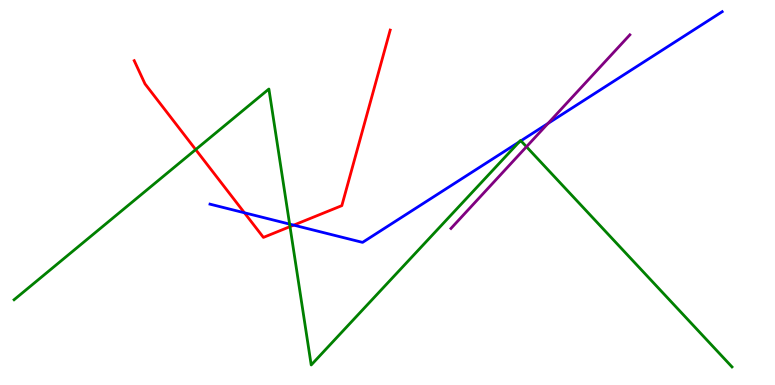[{'lines': ['blue', 'red'], 'intersections': [{'x': 3.15, 'y': 4.47}, {'x': 3.79, 'y': 4.15}]}, {'lines': ['green', 'red'], 'intersections': [{'x': 2.52, 'y': 6.11}, {'x': 3.74, 'y': 4.11}]}, {'lines': ['purple', 'red'], 'intersections': []}, {'lines': ['blue', 'green'], 'intersections': [{'x': 3.74, 'y': 4.18}, {'x': 6.7, 'y': 6.31}, {'x': 6.72, 'y': 6.34}]}, {'lines': ['blue', 'purple'], 'intersections': [{'x': 7.07, 'y': 6.79}]}, {'lines': ['green', 'purple'], 'intersections': [{'x': 6.79, 'y': 6.19}]}]